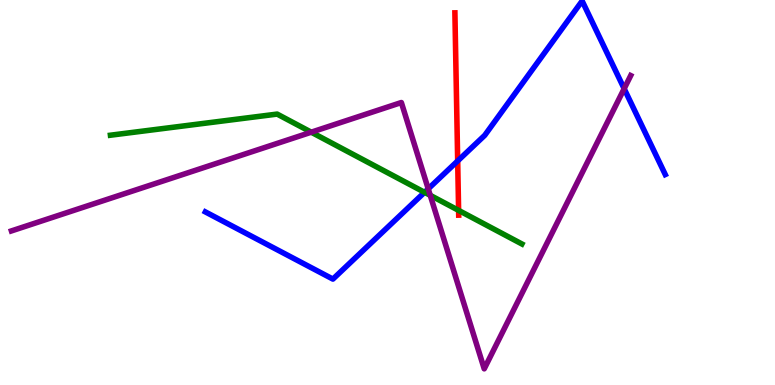[{'lines': ['blue', 'red'], 'intersections': [{'x': 5.91, 'y': 5.82}]}, {'lines': ['green', 'red'], 'intersections': [{'x': 5.92, 'y': 4.54}]}, {'lines': ['purple', 'red'], 'intersections': []}, {'lines': ['blue', 'green'], 'intersections': [{'x': 5.48, 'y': 5.0}]}, {'lines': ['blue', 'purple'], 'intersections': [{'x': 5.53, 'y': 5.1}, {'x': 8.05, 'y': 7.7}]}, {'lines': ['green', 'purple'], 'intersections': [{'x': 4.02, 'y': 6.57}, {'x': 5.55, 'y': 4.93}]}]